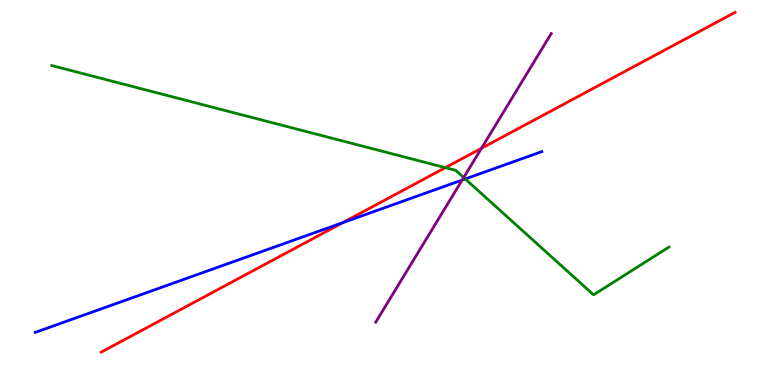[{'lines': ['blue', 'red'], 'intersections': [{'x': 4.42, 'y': 4.22}]}, {'lines': ['green', 'red'], 'intersections': [{'x': 5.75, 'y': 5.65}]}, {'lines': ['purple', 'red'], 'intersections': [{'x': 6.21, 'y': 6.15}]}, {'lines': ['blue', 'green'], 'intersections': [{'x': 6.0, 'y': 5.35}]}, {'lines': ['blue', 'purple'], 'intersections': [{'x': 5.96, 'y': 5.32}]}, {'lines': ['green', 'purple'], 'intersections': [{'x': 5.98, 'y': 5.39}]}]